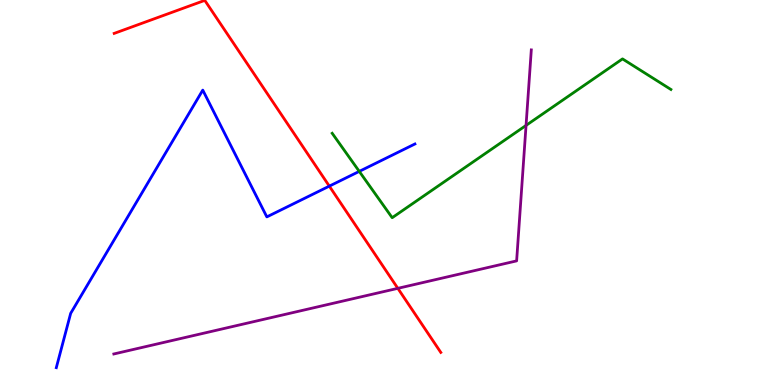[{'lines': ['blue', 'red'], 'intersections': [{'x': 4.25, 'y': 5.17}]}, {'lines': ['green', 'red'], 'intersections': []}, {'lines': ['purple', 'red'], 'intersections': [{'x': 5.13, 'y': 2.51}]}, {'lines': ['blue', 'green'], 'intersections': [{'x': 4.64, 'y': 5.55}]}, {'lines': ['blue', 'purple'], 'intersections': []}, {'lines': ['green', 'purple'], 'intersections': [{'x': 6.79, 'y': 6.74}]}]